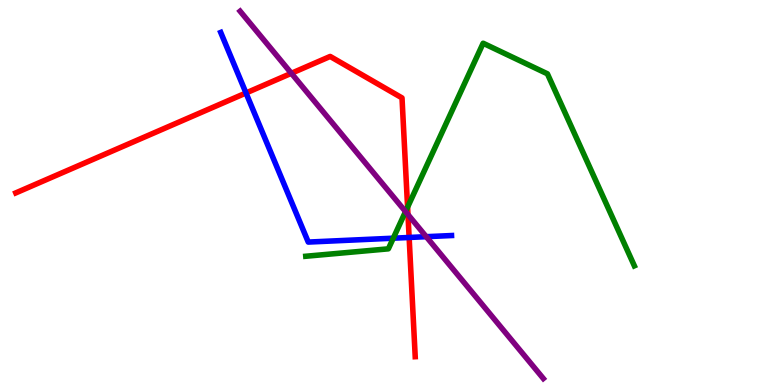[{'lines': ['blue', 'red'], 'intersections': [{'x': 3.17, 'y': 7.58}, {'x': 5.28, 'y': 3.83}]}, {'lines': ['green', 'red'], 'intersections': [{'x': 5.26, 'y': 4.62}]}, {'lines': ['purple', 'red'], 'intersections': [{'x': 3.76, 'y': 8.1}, {'x': 5.26, 'y': 4.43}]}, {'lines': ['blue', 'green'], 'intersections': [{'x': 5.07, 'y': 3.81}]}, {'lines': ['blue', 'purple'], 'intersections': [{'x': 5.5, 'y': 3.85}]}, {'lines': ['green', 'purple'], 'intersections': [{'x': 5.23, 'y': 4.5}]}]